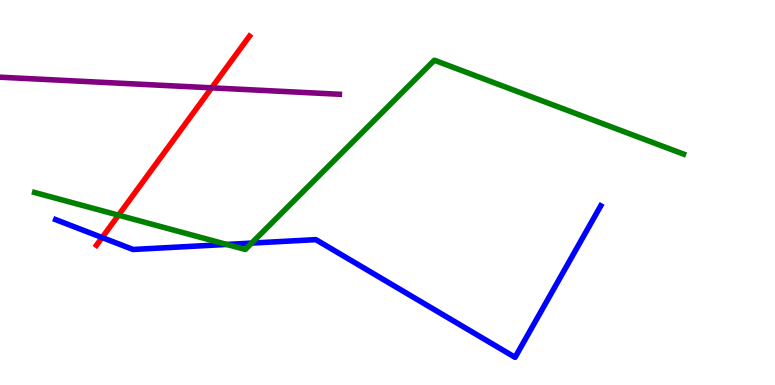[{'lines': ['blue', 'red'], 'intersections': [{'x': 1.32, 'y': 3.83}]}, {'lines': ['green', 'red'], 'intersections': [{'x': 1.53, 'y': 4.41}]}, {'lines': ['purple', 'red'], 'intersections': [{'x': 2.73, 'y': 7.72}]}, {'lines': ['blue', 'green'], 'intersections': [{'x': 2.93, 'y': 3.65}, {'x': 3.25, 'y': 3.69}]}, {'lines': ['blue', 'purple'], 'intersections': []}, {'lines': ['green', 'purple'], 'intersections': []}]